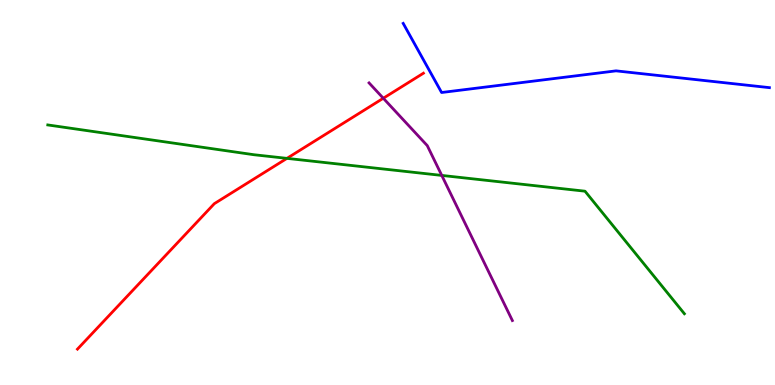[{'lines': ['blue', 'red'], 'intersections': []}, {'lines': ['green', 'red'], 'intersections': [{'x': 3.7, 'y': 5.89}]}, {'lines': ['purple', 'red'], 'intersections': [{'x': 4.95, 'y': 7.45}]}, {'lines': ['blue', 'green'], 'intersections': []}, {'lines': ['blue', 'purple'], 'intersections': []}, {'lines': ['green', 'purple'], 'intersections': [{'x': 5.7, 'y': 5.44}]}]